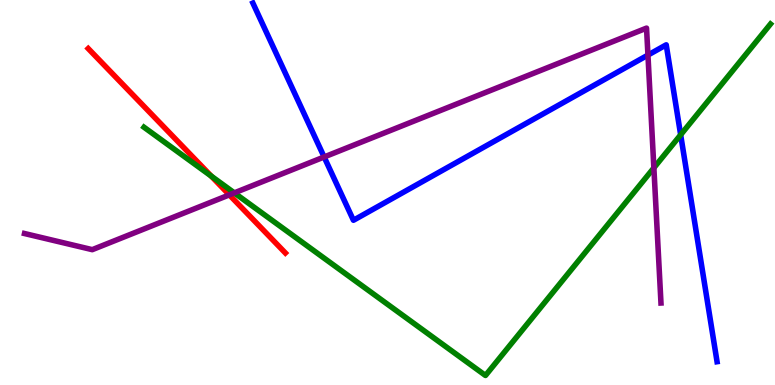[{'lines': ['blue', 'red'], 'intersections': []}, {'lines': ['green', 'red'], 'intersections': [{'x': 2.73, 'y': 5.43}]}, {'lines': ['purple', 'red'], 'intersections': [{'x': 2.96, 'y': 4.94}]}, {'lines': ['blue', 'green'], 'intersections': [{'x': 8.78, 'y': 6.5}]}, {'lines': ['blue', 'purple'], 'intersections': [{'x': 4.18, 'y': 5.92}, {'x': 8.36, 'y': 8.57}]}, {'lines': ['green', 'purple'], 'intersections': [{'x': 3.02, 'y': 4.99}, {'x': 8.44, 'y': 5.64}]}]